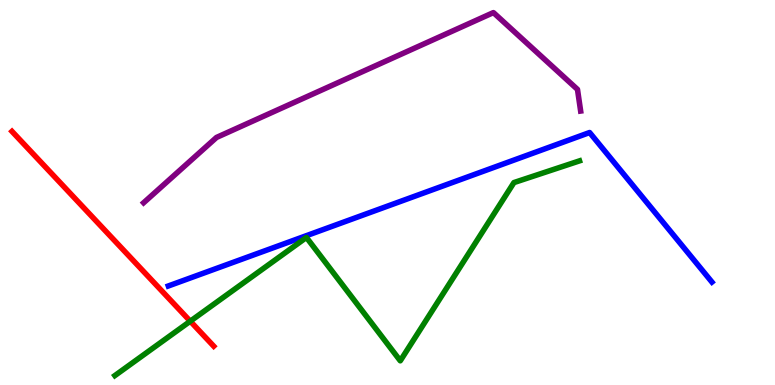[{'lines': ['blue', 'red'], 'intersections': []}, {'lines': ['green', 'red'], 'intersections': [{'x': 2.46, 'y': 1.66}]}, {'lines': ['purple', 'red'], 'intersections': []}, {'lines': ['blue', 'green'], 'intersections': []}, {'lines': ['blue', 'purple'], 'intersections': []}, {'lines': ['green', 'purple'], 'intersections': []}]